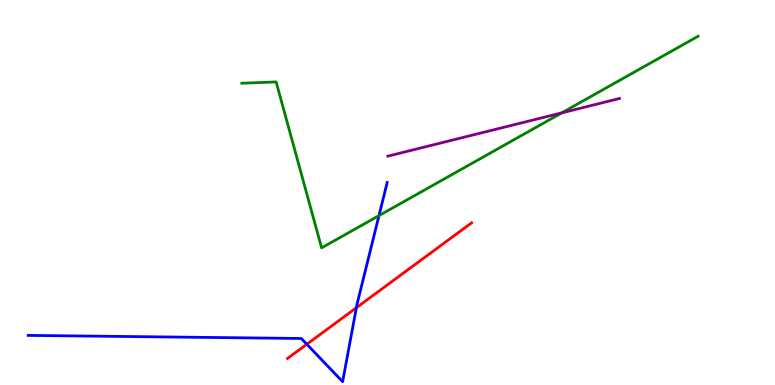[{'lines': ['blue', 'red'], 'intersections': [{'x': 3.96, 'y': 1.06}, {'x': 4.6, 'y': 2.01}]}, {'lines': ['green', 'red'], 'intersections': []}, {'lines': ['purple', 'red'], 'intersections': []}, {'lines': ['blue', 'green'], 'intersections': [{'x': 4.89, 'y': 4.4}]}, {'lines': ['blue', 'purple'], 'intersections': []}, {'lines': ['green', 'purple'], 'intersections': [{'x': 7.25, 'y': 7.07}]}]